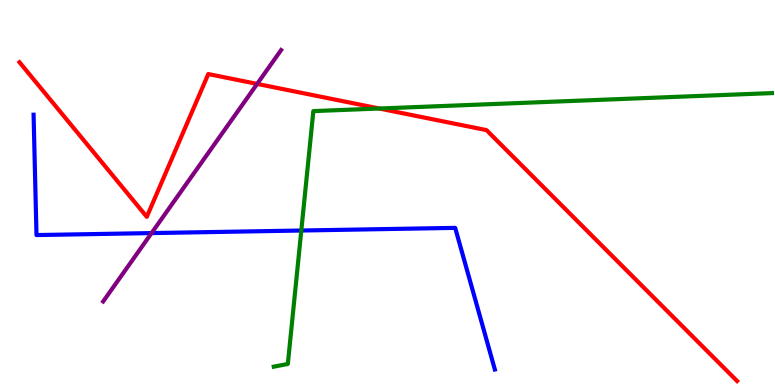[{'lines': ['blue', 'red'], 'intersections': []}, {'lines': ['green', 'red'], 'intersections': [{'x': 4.89, 'y': 7.18}]}, {'lines': ['purple', 'red'], 'intersections': [{'x': 3.32, 'y': 7.82}]}, {'lines': ['blue', 'green'], 'intersections': [{'x': 3.89, 'y': 4.01}]}, {'lines': ['blue', 'purple'], 'intersections': [{'x': 1.96, 'y': 3.95}]}, {'lines': ['green', 'purple'], 'intersections': []}]